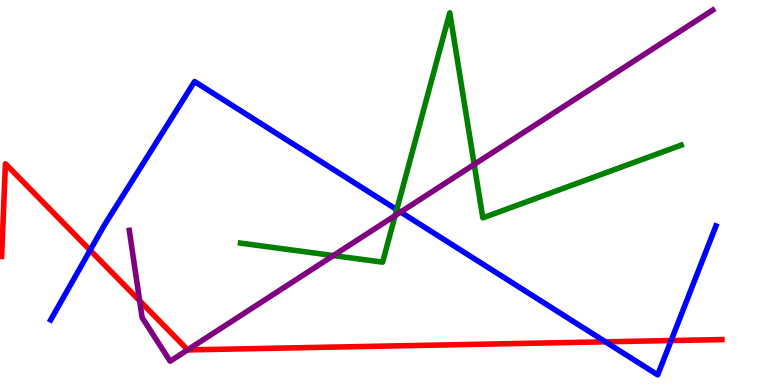[{'lines': ['blue', 'red'], 'intersections': [{'x': 1.16, 'y': 3.5}, {'x': 7.81, 'y': 1.12}, {'x': 8.66, 'y': 1.15}]}, {'lines': ['green', 'red'], 'intersections': []}, {'lines': ['purple', 'red'], 'intersections': [{'x': 1.8, 'y': 2.19}, {'x': 2.42, 'y': 0.914}]}, {'lines': ['blue', 'green'], 'intersections': [{'x': 5.12, 'y': 4.56}]}, {'lines': ['blue', 'purple'], 'intersections': [{'x': 5.17, 'y': 4.49}]}, {'lines': ['green', 'purple'], 'intersections': [{'x': 4.3, 'y': 3.36}, {'x': 5.1, 'y': 4.4}, {'x': 6.12, 'y': 5.73}]}]